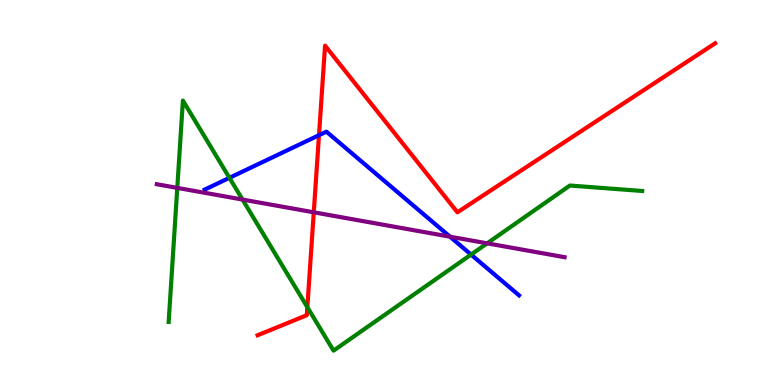[{'lines': ['blue', 'red'], 'intersections': [{'x': 4.12, 'y': 6.49}]}, {'lines': ['green', 'red'], 'intersections': [{'x': 3.97, 'y': 2.02}]}, {'lines': ['purple', 'red'], 'intersections': [{'x': 4.05, 'y': 4.49}]}, {'lines': ['blue', 'green'], 'intersections': [{'x': 2.96, 'y': 5.38}, {'x': 6.08, 'y': 3.39}]}, {'lines': ['blue', 'purple'], 'intersections': [{'x': 5.81, 'y': 3.85}]}, {'lines': ['green', 'purple'], 'intersections': [{'x': 2.29, 'y': 5.12}, {'x': 3.13, 'y': 4.82}, {'x': 6.29, 'y': 3.68}]}]